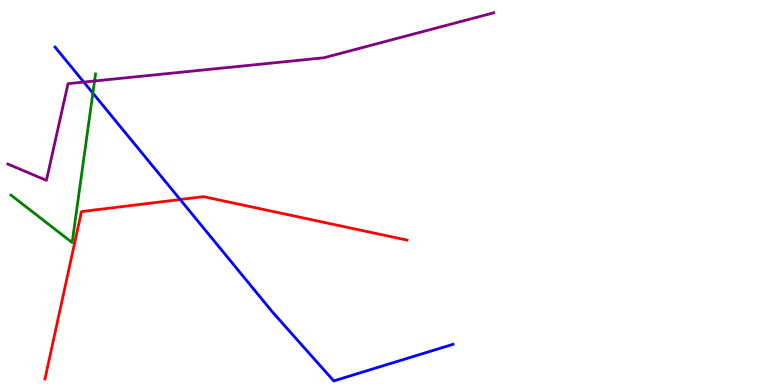[{'lines': ['blue', 'red'], 'intersections': [{'x': 2.32, 'y': 4.82}]}, {'lines': ['green', 'red'], 'intersections': []}, {'lines': ['purple', 'red'], 'intersections': []}, {'lines': ['blue', 'green'], 'intersections': [{'x': 1.2, 'y': 7.58}]}, {'lines': ['blue', 'purple'], 'intersections': [{'x': 1.08, 'y': 7.87}]}, {'lines': ['green', 'purple'], 'intersections': [{'x': 1.22, 'y': 7.9}]}]